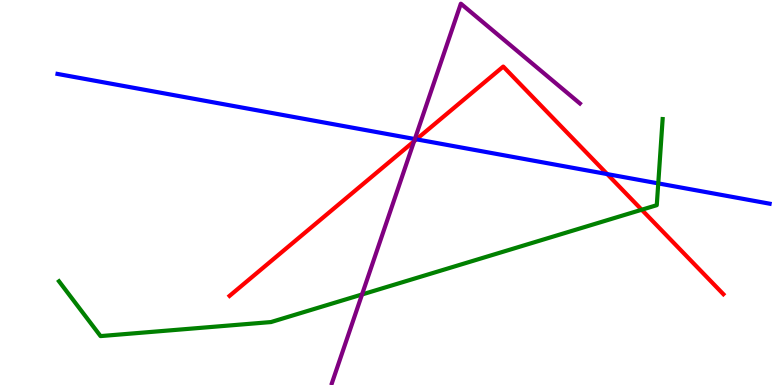[{'lines': ['blue', 'red'], 'intersections': [{'x': 5.37, 'y': 6.38}, {'x': 7.84, 'y': 5.48}]}, {'lines': ['green', 'red'], 'intersections': [{'x': 8.28, 'y': 4.55}]}, {'lines': ['purple', 'red'], 'intersections': [{'x': 5.34, 'y': 6.33}]}, {'lines': ['blue', 'green'], 'intersections': [{'x': 8.49, 'y': 5.24}]}, {'lines': ['blue', 'purple'], 'intersections': [{'x': 5.35, 'y': 6.39}]}, {'lines': ['green', 'purple'], 'intersections': [{'x': 4.67, 'y': 2.35}]}]